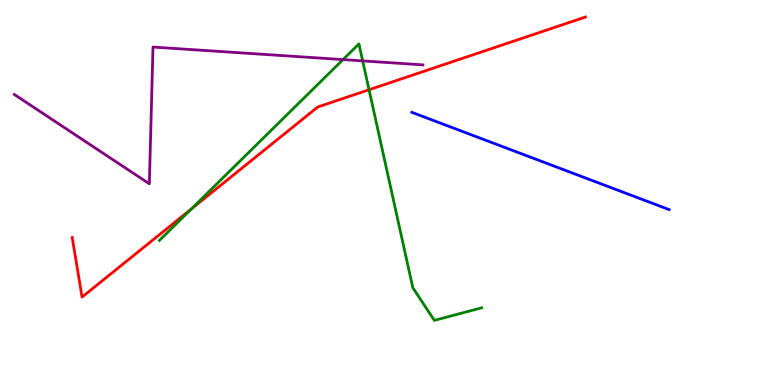[{'lines': ['blue', 'red'], 'intersections': []}, {'lines': ['green', 'red'], 'intersections': [{'x': 2.47, 'y': 4.57}, {'x': 4.76, 'y': 7.67}]}, {'lines': ['purple', 'red'], 'intersections': []}, {'lines': ['blue', 'green'], 'intersections': []}, {'lines': ['blue', 'purple'], 'intersections': []}, {'lines': ['green', 'purple'], 'intersections': [{'x': 4.43, 'y': 8.45}, {'x': 4.68, 'y': 8.42}]}]